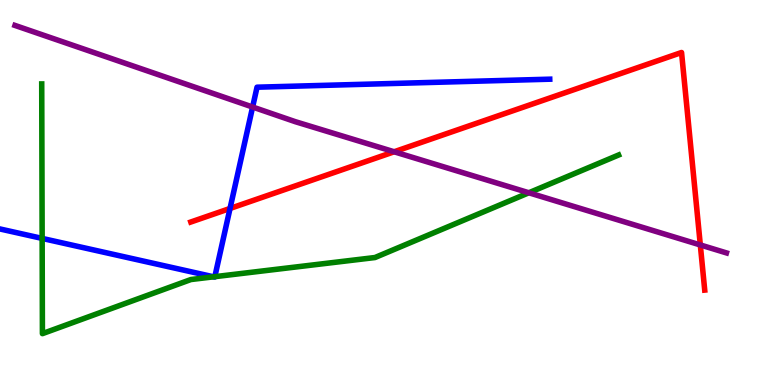[{'lines': ['blue', 'red'], 'intersections': [{'x': 2.97, 'y': 4.59}]}, {'lines': ['green', 'red'], 'intersections': []}, {'lines': ['purple', 'red'], 'intersections': [{'x': 5.09, 'y': 6.06}, {'x': 9.04, 'y': 3.64}]}, {'lines': ['blue', 'green'], 'intersections': [{'x': 0.544, 'y': 3.81}, {'x': 2.76, 'y': 2.81}, {'x': 2.77, 'y': 2.81}]}, {'lines': ['blue', 'purple'], 'intersections': [{'x': 3.26, 'y': 7.22}]}, {'lines': ['green', 'purple'], 'intersections': [{'x': 6.82, 'y': 4.99}]}]